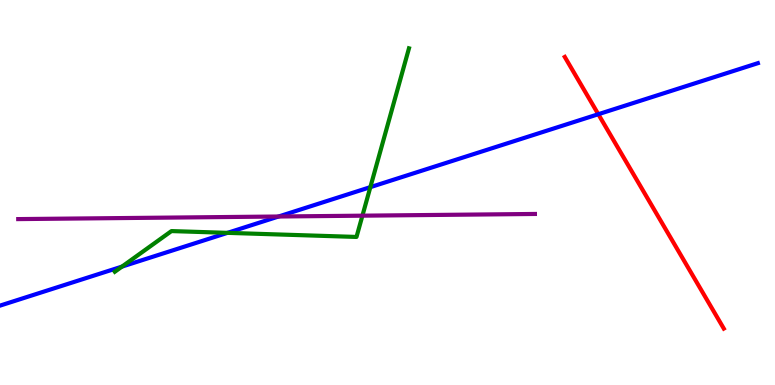[{'lines': ['blue', 'red'], 'intersections': [{'x': 7.72, 'y': 7.03}]}, {'lines': ['green', 'red'], 'intersections': []}, {'lines': ['purple', 'red'], 'intersections': []}, {'lines': ['blue', 'green'], 'intersections': [{'x': 1.57, 'y': 3.08}, {'x': 2.94, 'y': 3.95}, {'x': 4.78, 'y': 5.14}]}, {'lines': ['blue', 'purple'], 'intersections': [{'x': 3.59, 'y': 4.38}]}, {'lines': ['green', 'purple'], 'intersections': [{'x': 4.68, 'y': 4.4}]}]